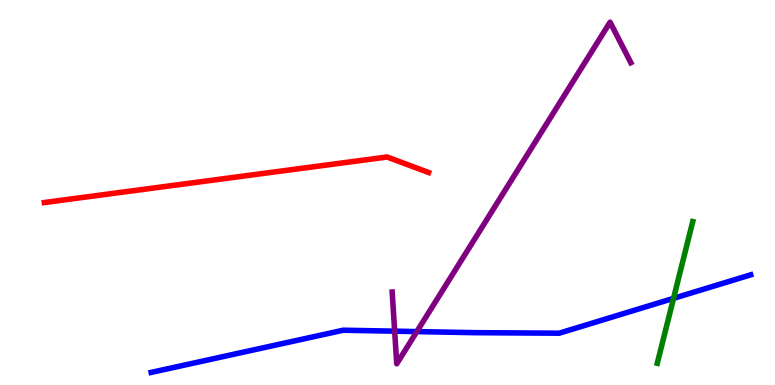[{'lines': ['blue', 'red'], 'intersections': []}, {'lines': ['green', 'red'], 'intersections': []}, {'lines': ['purple', 'red'], 'intersections': []}, {'lines': ['blue', 'green'], 'intersections': [{'x': 8.69, 'y': 2.25}]}, {'lines': ['blue', 'purple'], 'intersections': [{'x': 5.09, 'y': 1.4}, {'x': 5.38, 'y': 1.39}]}, {'lines': ['green', 'purple'], 'intersections': []}]